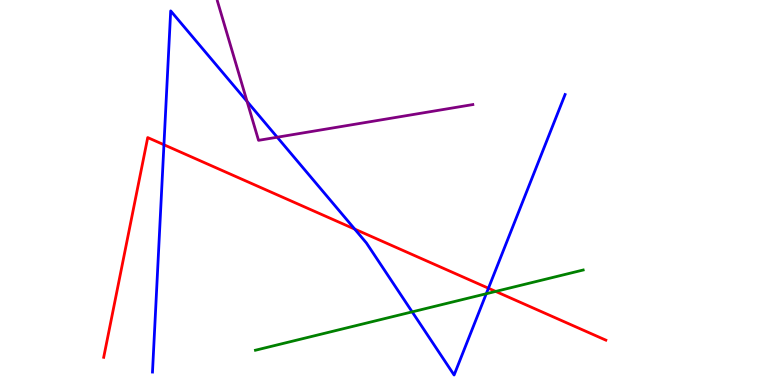[{'lines': ['blue', 'red'], 'intersections': [{'x': 2.12, 'y': 6.24}, {'x': 4.58, 'y': 4.05}, {'x': 6.3, 'y': 2.51}]}, {'lines': ['green', 'red'], 'intersections': [{'x': 6.4, 'y': 2.43}]}, {'lines': ['purple', 'red'], 'intersections': []}, {'lines': ['blue', 'green'], 'intersections': [{'x': 5.32, 'y': 1.9}, {'x': 6.27, 'y': 2.37}]}, {'lines': ['blue', 'purple'], 'intersections': [{'x': 3.19, 'y': 7.37}, {'x': 3.58, 'y': 6.44}]}, {'lines': ['green', 'purple'], 'intersections': []}]